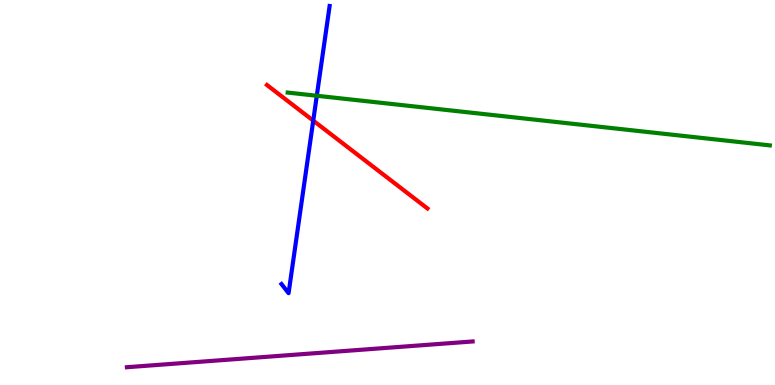[{'lines': ['blue', 'red'], 'intersections': [{'x': 4.04, 'y': 6.87}]}, {'lines': ['green', 'red'], 'intersections': []}, {'lines': ['purple', 'red'], 'intersections': []}, {'lines': ['blue', 'green'], 'intersections': [{'x': 4.09, 'y': 7.51}]}, {'lines': ['blue', 'purple'], 'intersections': []}, {'lines': ['green', 'purple'], 'intersections': []}]